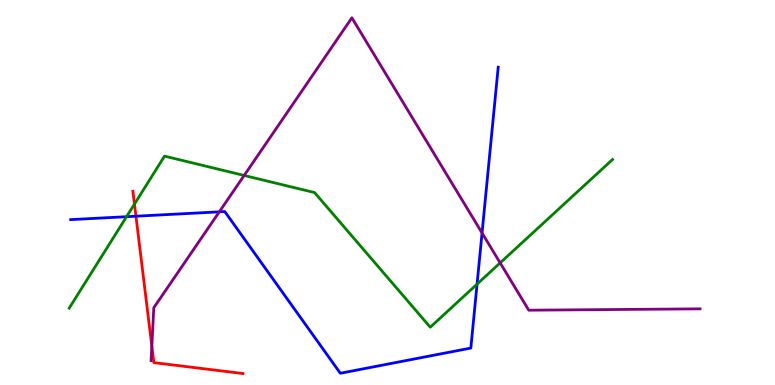[{'lines': ['blue', 'red'], 'intersections': [{'x': 1.75, 'y': 4.38}]}, {'lines': ['green', 'red'], 'intersections': [{'x': 1.73, 'y': 4.7}]}, {'lines': ['purple', 'red'], 'intersections': [{'x': 1.96, 'y': 1.01}]}, {'lines': ['blue', 'green'], 'intersections': [{'x': 1.63, 'y': 4.37}, {'x': 6.16, 'y': 2.62}]}, {'lines': ['blue', 'purple'], 'intersections': [{'x': 2.83, 'y': 4.5}, {'x': 6.22, 'y': 3.95}]}, {'lines': ['green', 'purple'], 'intersections': [{'x': 3.15, 'y': 5.44}, {'x': 6.45, 'y': 3.17}]}]